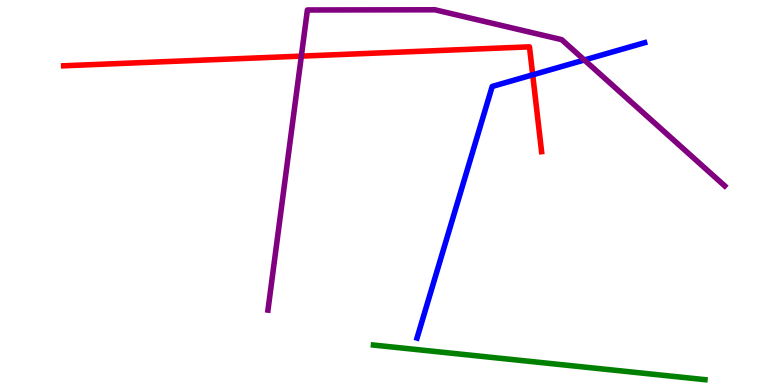[{'lines': ['blue', 'red'], 'intersections': [{'x': 6.87, 'y': 8.06}]}, {'lines': ['green', 'red'], 'intersections': []}, {'lines': ['purple', 'red'], 'intersections': [{'x': 3.89, 'y': 8.54}]}, {'lines': ['blue', 'green'], 'intersections': []}, {'lines': ['blue', 'purple'], 'intersections': [{'x': 7.54, 'y': 8.44}]}, {'lines': ['green', 'purple'], 'intersections': []}]